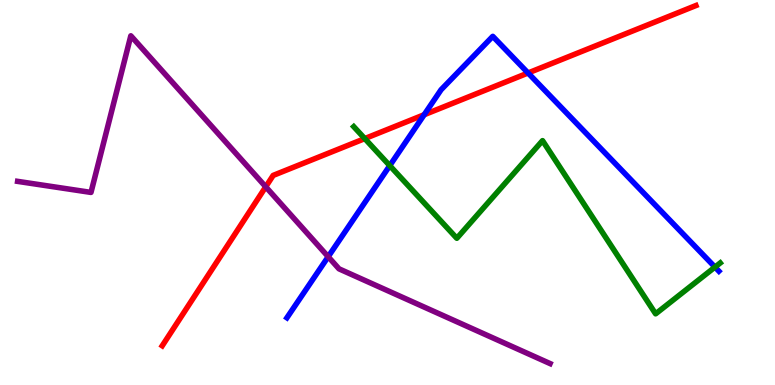[{'lines': ['blue', 'red'], 'intersections': [{'x': 5.47, 'y': 7.02}, {'x': 6.81, 'y': 8.1}]}, {'lines': ['green', 'red'], 'intersections': [{'x': 4.71, 'y': 6.4}]}, {'lines': ['purple', 'red'], 'intersections': [{'x': 3.43, 'y': 5.15}]}, {'lines': ['blue', 'green'], 'intersections': [{'x': 5.03, 'y': 5.7}, {'x': 9.23, 'y': 3.06}]}, {'lines': ['blue', 'purple'], 'intersections': [{'x': 4.23, 'y': 3.33}]}, {'lines': ['green', 'purple'], 'intersections': []}]